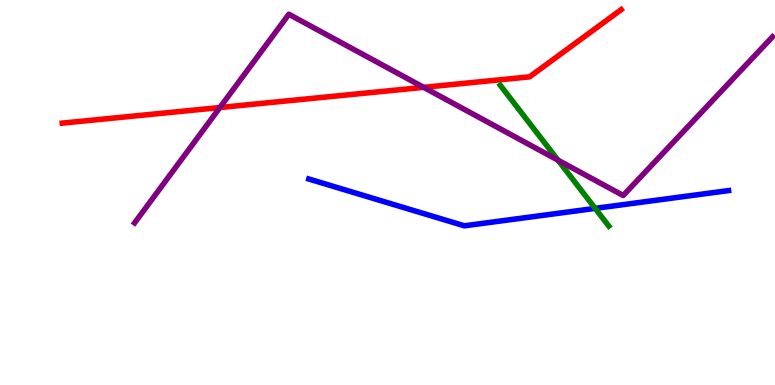[{'lines': ['blue', 'red'], 'intersections': []}, {'lines': ['green', 'red'], 'intersections': []}, {'lines': ['purple', 'red'], 'intersections': [{'x': 2.84, 'y': 7.21}, {'x': 5.47, 'y': 7.73}]}, {'lines': ['blue', 'green'], 'intersections': [{'x': 7.68, 'y': 4.59}]}, {'lines': ['blue', 'purple'], 'intersections': []}, {'lines': ['green', 'purple'], 'intersections': [{'x': 7.2, 'y': 5.84}]}]